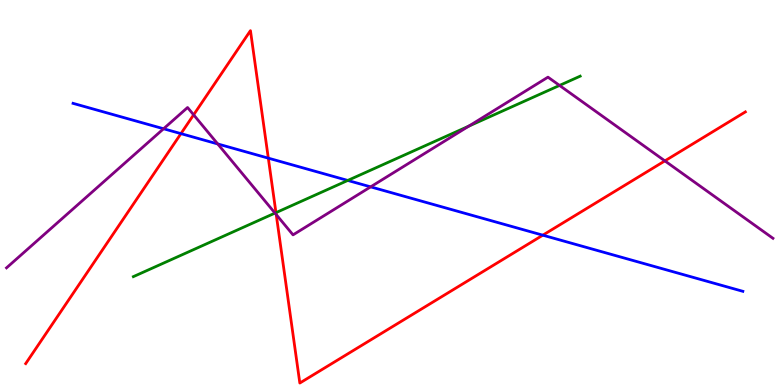[{'lines': ['blue', 'red'], 'intersections': [{'x': 2.33, 'y': 6.53}, {'x': 3.46, 'y': 5.89}, {'x': 7.0, 'y': 3.89}]}, {'lines': ['green', 'red'], 'intersections': [{'x': 3.56, 'y': 4.48}]}, {'lines': ['purple', 'red'], 'intersections': [{'x': 2.5, 'y': 7.02}, {'x': 3.56, 'y': 4.43}, {'x': 8.58, 'y': 5.82}]}, {'lines': ['blue', 'green'], 'intersections': [{'x': 4.49, 'y': 5.31}]}, {'lines': ['blue', 'purple'], 'intersections': [{'x': 2.11, 'y': 6.66}, {'x': 2.81, 'y': 6.26}, {'x': 4.78, 'y': 5.15}]}, {'lines': ['green', 'purple'], 'intersections': [{'x': 3.55, 'y': 4.47}, {'x': 6.05, 'y': 6.72}, {'x': 7.22, 'y': 7.78}]}]